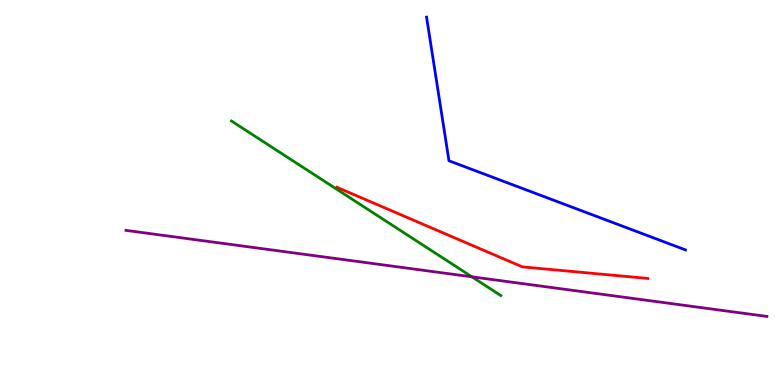[{'lines': ['blue', 'red'], 'intersections': []}, {'lines': ['green', 'red'], 'intersections': []}, {'lines': ['purple', 'red'], 'intersections': []}, {'lines': ['blue', 'green'], 'intersections': []}, {'lines': ['blue', 'purple'], 'intersections': []}, {'lines': ['green', 'purple'], 'intersections': [{'x': 6.09, 'y': 2.81}]}]